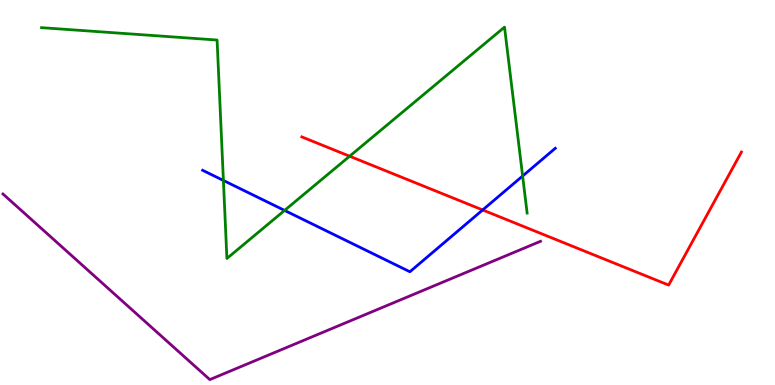[{'lines': ['blue', 'red'], 'intersections': [{'x': 6.23, 'y': 4.55}]}, {'lines': ['green', 'red'], 'intersections': [{'x': 4.51, 'y': 5.94}]}, {'lines': ['purple', 'red'], 'intersections': []}, {'lines': ['blue', 'green'], 'intersections': [{'x': 2.88, 'y': 5.31}, {'x': 3.67, 'y': 4.53}, {'x': 6.74, 'y': 5.43}]}, {'lines': ['blue', 'purple'], 'intersections': []}, {'lines': ['green', 'purple'], 'intersections': []}]